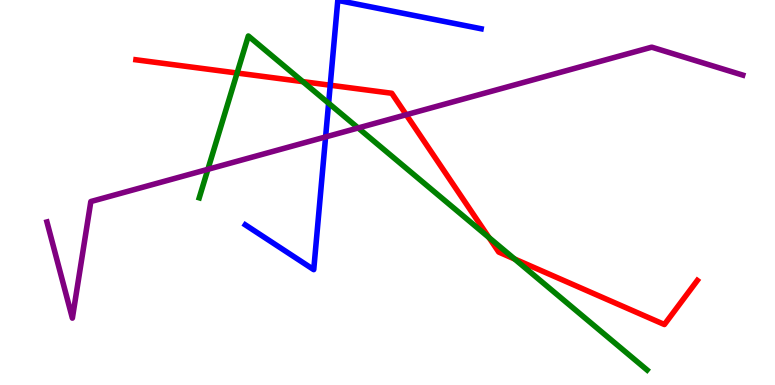[{'lines': ['blue', 'red'], 'intersections': [{'x': 4.26, 'y': 7.79}]}, {'lines': ['green', 'red'], 'intersections': [{'x': 3.06, 'y': 8.1}, {'x': 3.91, 'y': 7.88}, {'x': 6.31, 'y': 3.83}, {'x': 6.64, 'y': 3.27}]}, {'lines': ['purple', 'red'], 'intersections': [{'x': 5.24, 'y': 7.02}]}, {'lines': ['blue', 'green'], 'intersections': [{'x': 4.24, 'y': 7.32}]}, {'lines': ['blue', 'purple'], 'intersections': [{'x': 4.2, 'y': 6.44}]}, {'lines': ['green', 'purple'], 'intersections': [{'x': 2.68, 'y': 5.6}, {'x': 4.62, 'y': 6.68}]}]